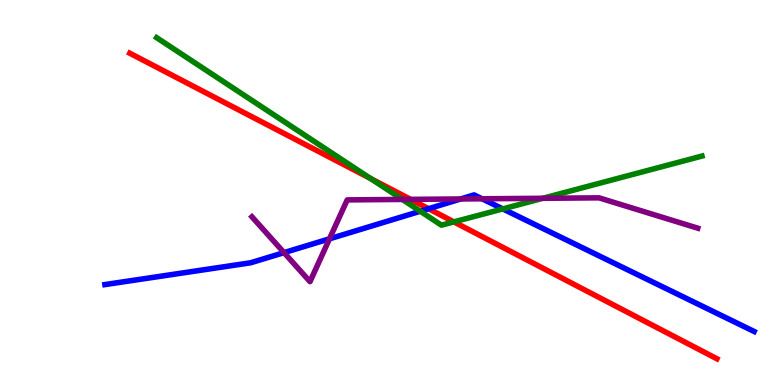[{'lines': ['blue', 'red'], 'intersections': [{'x': 5.53, 'y': 4.58}]}, {'lines': ['green', 'red'], 'intersections': [{'x': 4.78, 'y': 5.36}, {'x': 5.86, 'y': 4.24}]}, {'lines': ['purple', 'red'], 'intersections': [{'x': 5.3, 'y': 4.82}]}, {'lines': ['blue', 'green'], 'intersections': [{'x': 5.42, 'y': 4.51}, {'x': 6.49, 'y': 4.57}]}, {'lines': ['blue', 'purple'], 'intersections': [{'x': 3.66, 'y': 3.44}, {'x': 4.25, 'y': 3.8}, {'x': 5.94, 'y': 4.83}, {'x': 6.22, 'y': 4.84}]}, {'lines': ['green', 'purple'], 'intersections': [{'x': 5.19, 'y': 4.82}, {'x': 7.0, 'y': 4.85}]}]